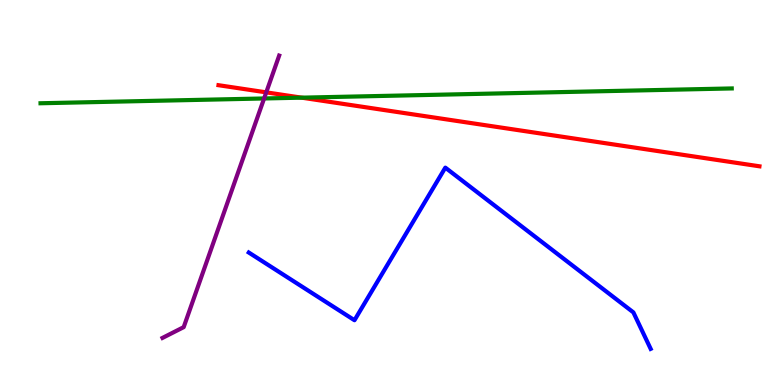[{'lines': ['blue', 'red'], 'intersections': []}, {'lines': ['green', 'red'], 'intersections': [{'x': 3.89, 'y': 7.46}]}, {'lines': ['purple', 'red'], 'intersections': [{'x': 3.44, 'y': 7.6}]}, {'lines': ['blue', 'green'], 'intersections': []}, {'lines': ['blue', 'purple'], 'intersections': []}, {'lines': ['green', 'purple'], 'intersections': [{'x': 3.41, 'y': 7.44}]}]